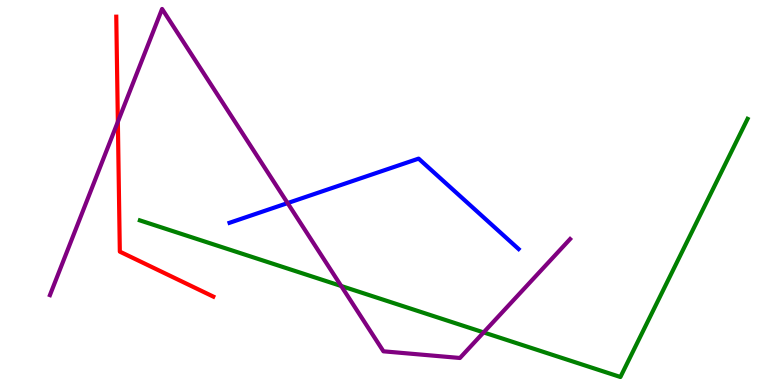[{'lines': ['blue', 'red'], 'intersections': []}, {'lines': ['green', 'red'], 'intersections': []}, {'lines': ['purple', 'red'], 'intersections': [{'x': 1.52, 'y': 6.84}]}, {'lines': ['blue', 'green'], 'intersections': []}, {'lines': ['blue', 'purple'], 'intersections': [{'x': 3.71, 'y': 4.72}]}, {'lines': ['green', 'purple'], 'intersections': [{'x': 4.4, 'y': 2.57}, {'x': 6.24, 'y': 1.37}]}]